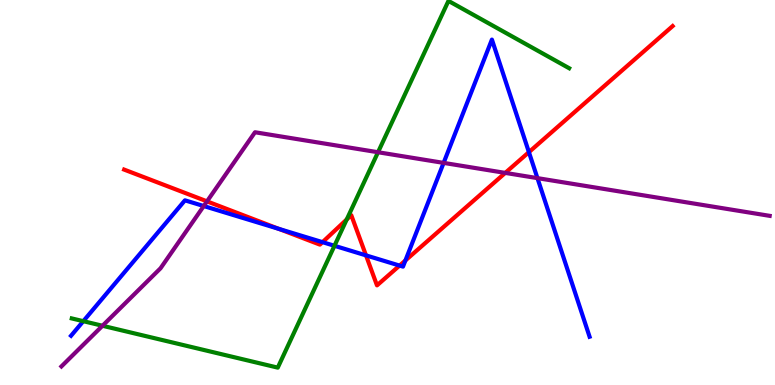[{'lines': ['blue', 'red'], 'intersections': [{'x': 3.6, 'y': 4.06}, {'x': 4.16, 'y': 3.71}, {'x': 4.72, 'y': 3.37}, {'x': 5.16, 'y': 3.1}, {'x': 5.23, 'y': 3.23}, {'x': 6.82, 'y': 6.05}]}, {'lines': ['green', 'red'], 'intersections': [{'x': 4.47, 'y': 4.3}]}, {'lines': ['purple', 'red'], 'intersections': [{'x': 2.67, 'y': 4.77}, {'x': 6.52, 'y': 5.51}]}, {'lines': ['blue', 'green'], 'intersections': [{'x': 1.07, 'y': 1.66}, {'x': 4.32, 'y': 3.62}]}, {'lines': ['blue', 'purple'], 'intersections': [{'x': 2.63, 'y': 4.65}, {'x': 5.72, 'y': 5.77}, {'x': 6.93, 'y': 5.37}]}, {'lines': ['green', 'purple'], 'intersections': [{'x': 1.32, 'y': 1.54}, {'x': 4.88, 'y': 6.05}]}]